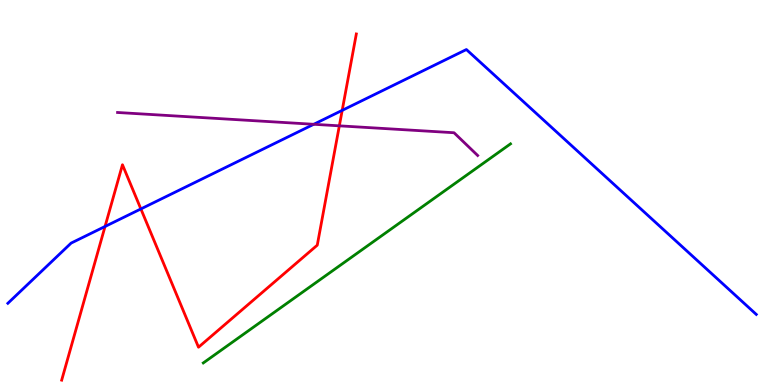[{'lines': ['blue', 'red'], 'intersections': [{'x': 1.36, 'y': 4.12}, {'x': 1.82, 'y': 4.57}, {'x': 4.42, 'y': 7.13}]}, {'lines': ['green', 'red'], 'intersections': []}, {'lines': ['purple', 'red'], 'intersections': [{'x': 4.38, 'y': 6.73}]}, {'lines': ['blue', 'green'], 'intersections': []}, {'lines': ['blue', 'purple'], 'intersections': [{'x': 4.05, 'y': 6.77}]}, {'lines': ['green', 'purple'], 'intersections': []}]